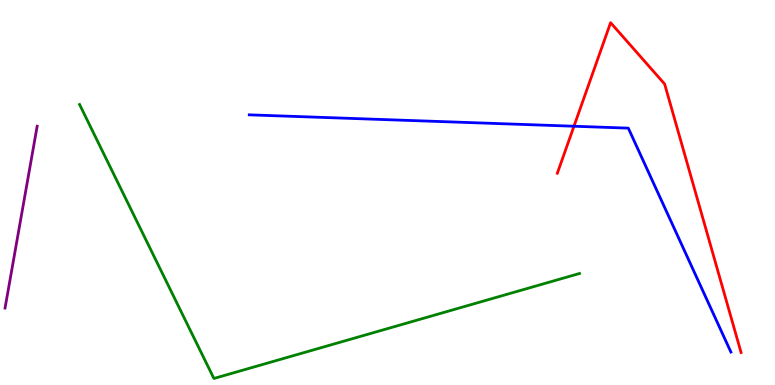[{'lines': ['blue', 'red'], 'intersections': [{'x': 7.41, 'y': 6.72}]}, {'lines': ['green', 'red'], 'intersections': []}, {'lines': ['purple', 'red'], 'intersections': []}, {'lines': ['blue', 'green'], 'intersections': []}, {'lines': ['blue', 'purple'], 'intersections': []}, {'lines': ['green', 'purple'], 'intersections': []}]